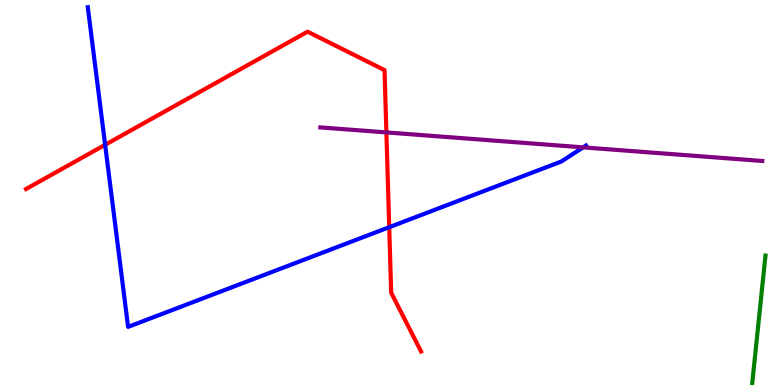[{'lines': ['blue', 'red'], 'intersections': [{'x': 1.36, 'y': 6.24}, {'x': 5.02, 'y': 4.1}]}, {'lines': ['green', 'red'], 'intersections': []}, {'lines': ['purple', 'red'], 'intersections': [{'x': 4.99, 'y': 6.56}]}, {'lines': ['blue', 'green'], 'intersections': []}, {'lines': ['blue', 'purple'], 'intersections': [{'x': 7.52, 'y': 6.17}]}, {'lines': ['green', 'purple'], 'intersections': []}]